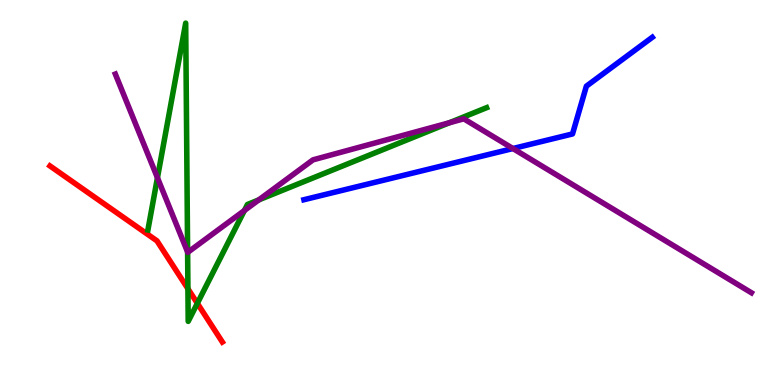[{'lines': ['blue', 'red'], 'intersections': []}, {'lines': ['green', 'red'], 'intersections': [{'x': 2.42, 'y': 2.5}, {'x': 2.55, 'y': 2.12}]}, {'lines': ['purple', 'red'], 'intersections': []}, {'lines': ['blue', 'green'], 'intersections': []}, {'lines': ['blue', 'purple'], 'intersections': [{'x': 6.62, 'y': 6.14}]}, {'lines': ['green', 'purple'], 'intersections': [{'x': 2.03, 'y': 5.38}, {'x': 2.42, 'y': 3.45}, {'x': 3.15, 'y': 4.53}, {'x': 3.34, 'y': 4.81}, {'x': 5.8, 'y': 6.81}]}]